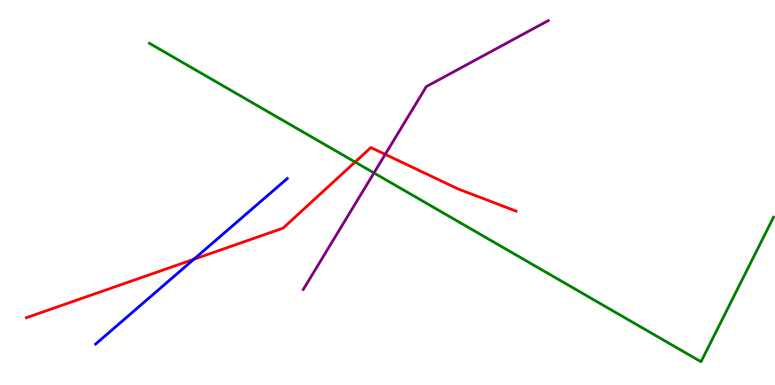[{'lines': ['blue', 'red'], 'intersections': [{'x': 2.5, 'y': 3.26}]}, {'lines': ['green', 'red'], 'intersections': [{'x': 4.58, 'y': 5.79}]}, {'lines': ['purple', 'red'], 'intersections': [{'x': 4.97, 'y': 5.99}]}, {'lines': ['blue', 'green'], 'intersections': []}, {'lines': ['blue', 'purple'], 'intersections': []}, {'lines': ['green', 'purple'], 'intersections': [{'x': 4.83, 'y': 5.51}]}]